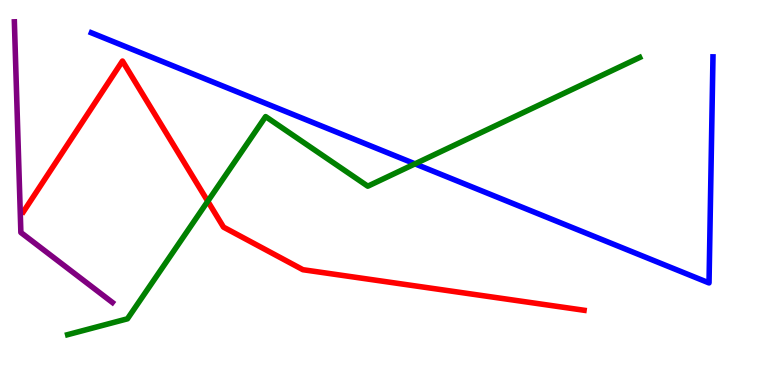[{'lines': ['blue', 'red'], 'intersections': []}, {'lines': ['green', 'red'], 'intersections': [{'x': 2.68, 'y': 4.77}]}, {'lines': ['purple', 'red'], 'intersections': []}, {'lines': ['blue', 'green'], 'intersections': [{'x': 5.35, 'y': 5.74}]}, {'lines': ['blue', 'purple'], 'intersections': []}, {'lines': ['green', 'purple'], 'intersections': []}]